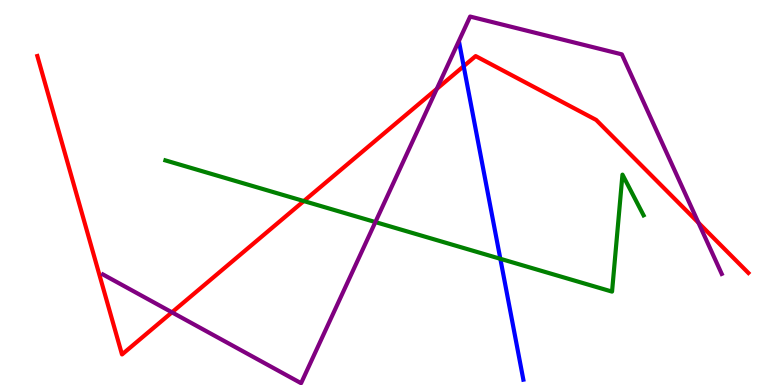[{'lines': ['blue', 'red'], 'intersections': [{'x': 5.98, 'y': 8.28}]}, {'lines': ['green', 'red'], 'intersections': [{'x': 3.92, 'y': 4.78}]}, {'lines': ['purple', 'red'], 'intersections': [{'x': 2.22, 'y': 1.89}, {'x': 5.64, 'y': 7.69}, {'x': 9.01, 'y': 4.21}]}, {'lines': ['blue', 'green'], 'intersections': [{'x': 6.46, 'y': 3.28}]}, {'lines': ['blue', 'purple'], 'intersections': []}, {'lines': ['green', 'purple'], 'intersections': [{'x': 4.84, 'y': 4.23}]}]